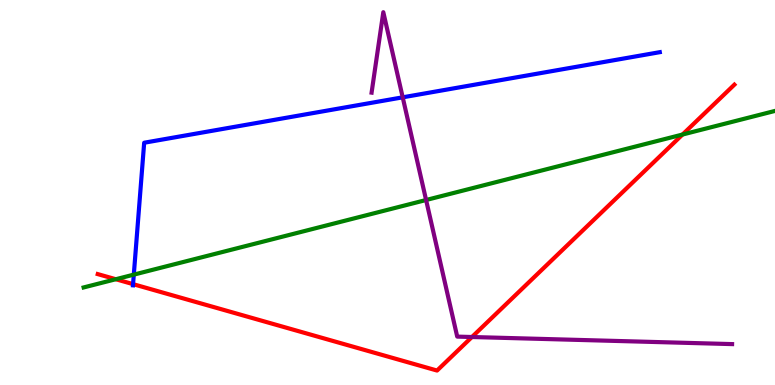[{'lines': ['blue', 'red'], 'intersections': [{'x': 1.72, 'y': 2.62}]}, {'lines': ['green', 'red'], 'intersections': [{'x': 1.49, 'y': 2.75}, {'x': 8.81, 'y': 6.51}]}, {'lines': ['purple', 'red'], 'intersections': [{'x': 6.09, 'y': 1.25}]}, {'lines': ['blue', 'green'], 'intersections': [{'x': 1.73, 'y': 2.87}]}, {'lines': ['blue', 'purple'], 'intersections': [{'x': 5.2, 'y': 7.47}]}, {'lines': ['green', 'purple'], 'intersections': [{'x': 5.5, 'y': 4.81}]}]